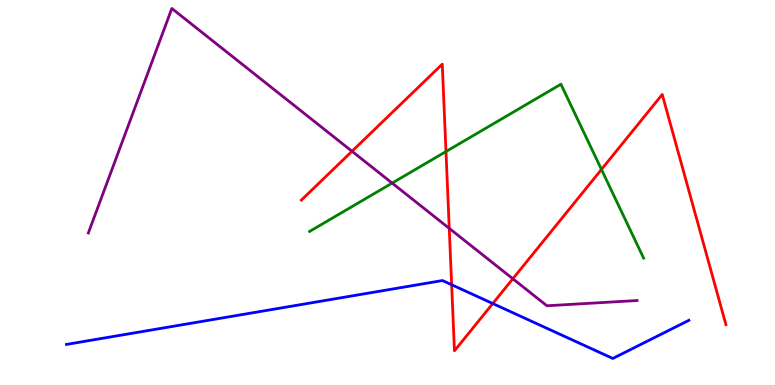[{'lines': ['blue', 'red'], 'intersections': [{'x': 5.83, 'y': 2.6}, {'x': 6.36, 'y': 2.12}]}, {'lines': ['green', 'red'], 'intersections': [{'x': 5.75, 'y': 6.06}, {'x': 7.76, 'y': 5.6}]}, {'lines': ['purple', 'red'], 'intersections': [{'x': 4.54, 'y': 6.07}, {'x': 5.8, 'y': 4.07}, {'x': 6.62, 'y': 2.76}]}, {'lines': ['blue', 'green'], 'intersections': []}, {'lines': ['blue', 'purple'], 'intersections': []}, {'lines': ['green', 'purple'], 'intersections': [{'x': 5.06, 'y': 5.24}]}]